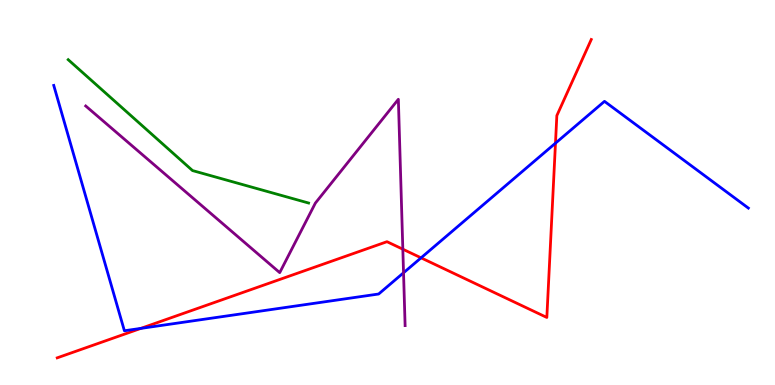[{'lines': ['blue', 'red'], 'intersections': [{'x': 1.82, 'y': 1.47}, {'x': 5.43, 'y': 3.3}, {'x': 7.17, 'y': 6.28}]}, {'lines': ['green', 'red'], 'intersections': []}, {'lines': ['purple', 'red'], 'intersections': [{'x': 5.2, 'y': 3.53}]}, {'lines': ['blue', 'green'], 'intersections': []}, {'lines': ['blue', 'purple'], 'intersections': [{'x': 5.21, 'y': 2.91}]}, {'lines': ['green', 'purple'], 'intersections': []}]